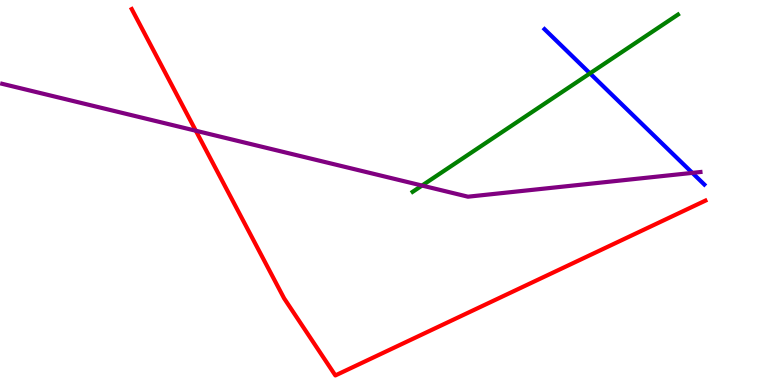[{'lines': ['blue', 'red'], 'intersections': []}, {'lines': ['green', 'red'], 'intersections': []}, {'lines': ['purple', 'red'], 'intersections': [{'x': 2.53, 'y': 6.6}]}, {'lines': ['blue', 'green'], 'intersections': [{'x': 7.61, 'y': 8.09}]}, {'lines': ['blue', 'purple'], 'intersections': [{'x': 8.93, 'y': 5.51}]}, {'lines': ['green', 'purple'], 'intersections': [{'x': 5.45, 'y': 5.18}]}]